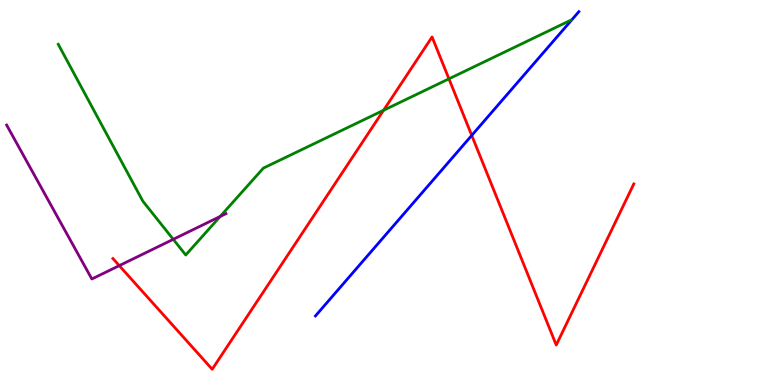[{'lines': ['blue', 'red'], 'intersections': [{'x': 6.09, 'y': 6.48}]}, {'lines': ['green', 'red'], 'intersections': [{'x': 4.95, 'y': 7.14}, {'x': 5.79, 'y': 7.95}]}, {'lines': ['purple', 'red'], 'intersections': [{'x': 1.54, 'y': 3.1}]}, {'lines': ['blue', 'green'], 'intersections': []}, {'lines': ['blue', 'purple'], 'intersections': []}, {'lines': ['green', 'purple'], 'intersections': [{'x': 2.24, 'y': 3.78}, {'x': 2.84, 'y': 4.38}]}]